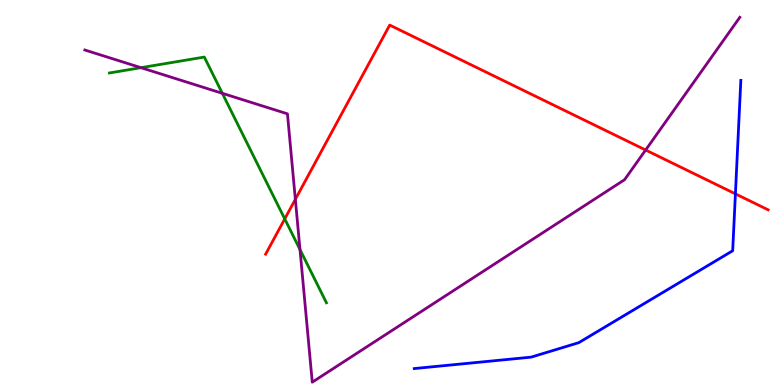[{'lines': ['blue', 'red'], 'intersections': [{'x': 9.49, 'y': 4.96}]}, {'lines': ['green', 'red'], 'intersections': [{'x': 3.67, 'y': 4.31}]}, {'lines': ['purple', 'red'], 'intersections': [{'x': 3.81, 'y': 4.82}, {'x': 8.33, 'y': 6.1}]}, {'lines': ['blue', 'green'], 'intersections': []}, {'lines': ['blue', 'purple'], 'intersections': []}, {'lines': ['green', 'purple'], 'intersections': [{'x': 1.82, 'y': 8.24}, {'x': 2.87, 'y': 7.58}, {'x': 3.87, 'y': 3.52}]}]